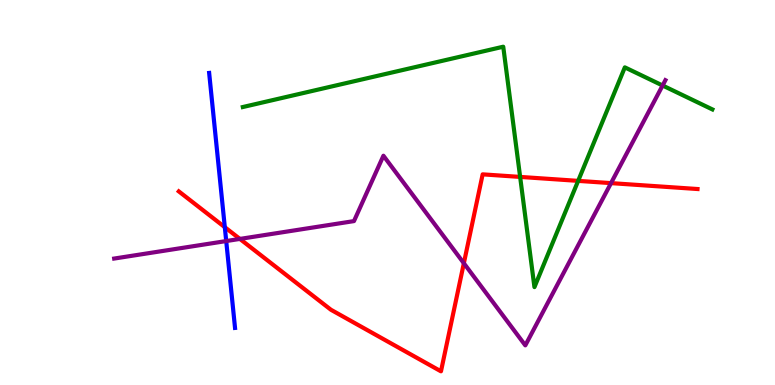[{'lines': ['blue', 'red'], 'intersections': [{'x': 2.9, 'y': 4.1}]}, {'lines': ['green', 'red'], 'intersections': [{'x': 6.71, 'y': 5.4}, {'x': 7.46, 'y': 5.3}]}, {'lines': ['purple', 'red'], 'intersections': [{'x': 3.1, 'y': 3.79}, {'x': 5.99, 'y': 3.16}, {'x': 7.88, 'y': 5.24}]}, {'lines': ['blue', 'green'], 'intersections': []}, {'lines': ['blue', 'purple'], 'intersections': [{'x': 2.92, 'y': 3.74}]}, {'lines': ['green', 'purple'], 'intersections': [{'x': 8.55, 'y': 7.78}]}]